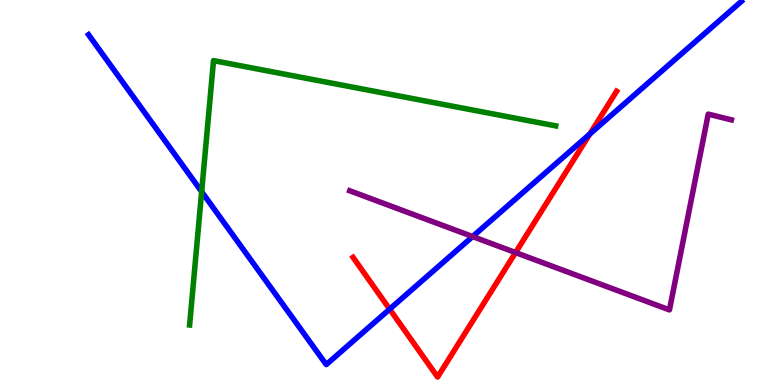[{'lines': ['blue', 'red'], 'intersections': [{'x': 5.03, 'y': 1.97}, {'x': 7.61, 'y': 6.52}]}, {'lines': ['green', 'red'], 'intersections': []}, {'lines': ['purple', 'red'], 'intersections': [{'x': 6.65, 'y': 3.44}]}, {'lines': ['blue', 'green'], 'intersections': [{'x': 2.6, 'y': 5.02}]}, {'lines': ['blue', 'purple'], 'intersections': [{'x': 6.1, 'y': 3.86}]}, {'lines': ['green', 'purple'], 'intersections': []}]